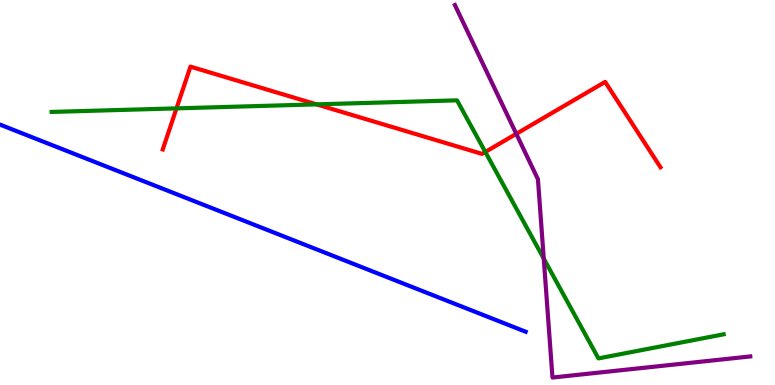[{'lines': ['blue', 'red'], 'intersections': []}, {'lines': ['green', 'red'], 'intersections': [{'x': 2.28, 'y': 7.19}, {'x': 4.08, 'y': 7.29}, {'x': 6.26, 'y': 6.05}]}, {'lines': ['purple', 'red'], 'intersections': [{'x': 6.66, 'y': 6.52}]}, {'lines': ['blue', 'green'], 'intersections': []}, {'lines': ['blue', 'purple'], 'intersections': []}, {'lines': ['green', 'purple'], 'intersections': [{'x': 7.02, 'y': 3.28}]}]